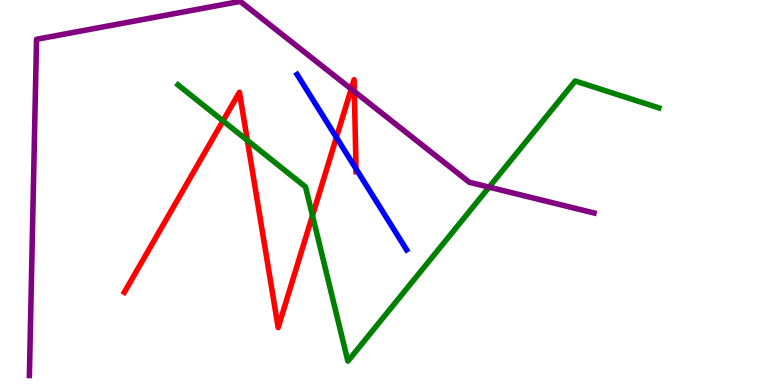[{'lines': ['blue', 'red'], 'intersections': [{'x': 4.34, 'y': 6.43}, {'x': 4.59, 'y': 5.62}]}, {'lines': ['green', 'red'], 'intersections': [{'x': 2.88, 'y': 6.86}, {'x': 3.19, 'y': 6.35}, {'x': 4.03, 'y': 4.4}]}, {'lines': ['purple', 'red'], 'intersections': [{'x': 4.53, 'y': 7.69}, {'x': 4.57, 'y': 7.62}]}, {'lines': ['blue', 'green'], 'intersections': []}, {'lines': ['blue', 'purple'], 'intersections': []}, {'lines': ['green', 'purple'], 'intersections': [{'x': 6.31, 'y': 5.14}]}]